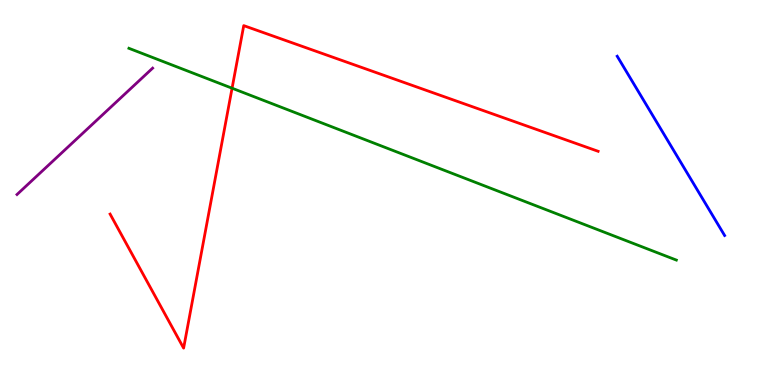[{'lines': ['blue', 'red'], 'intersections': []}, {'lines': ['green', 'red'], 'intersections': [{'x': 2.99, 'y': 7.71}]}, {'lines': ['purple', 'red'], 'intersections': []}, {'lines': ['blue', 'green'], 'intersections': []}, {'lines': ['blue', 'purple'], 'intersections': []}, {'lines': ['green', 'purple'], 'intersections': []}]